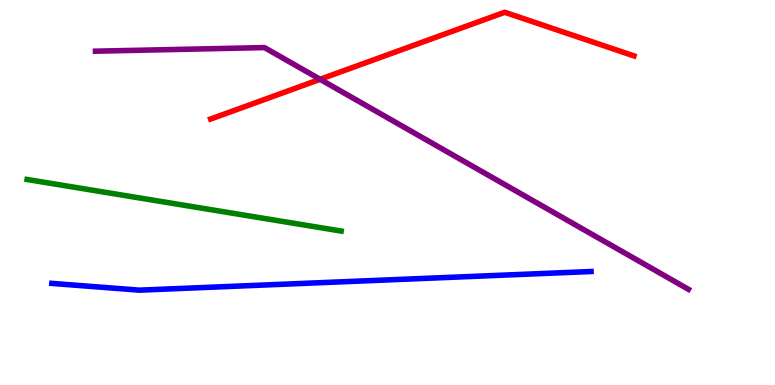[{'lines': ['blue', 'red'], 'intersections': []}, {'lines': ['green', 'red'], 'intersections': []}, {'lines': ['purple', 'red'], 'intersections': [{'x': 4.13, 'y': 7.94}]}, {'lines': ['blue', 'green'], 'intersections': []}, {'lines': ['blue', 'purple'], 'intersections': []}, {'lines': ['green', 'purple'], 'intersections': []}]